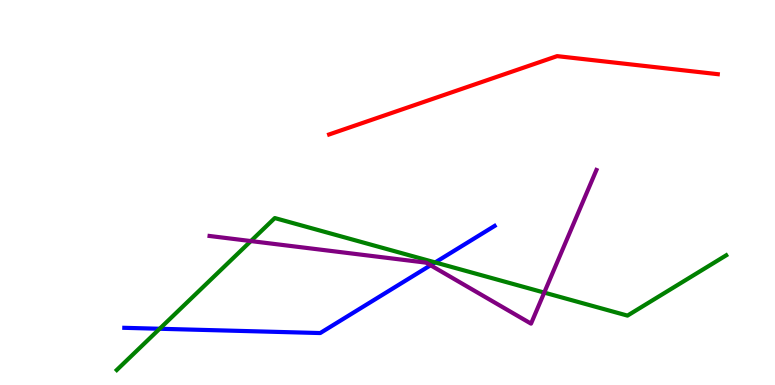[{'lines': ['blue', 'red'], 'intersections': []}, {'lines': ['green', 'red'], 'intersections': []}, {'lines': ['purple', 'red'], 'intersections': []}, {'lines': ['blue', 'green'], 'intersections': [{'x': 2.06, 'y': 1.46}, {'x': 5.62, 'y': 3.18}]}, {'lines': ['blue', 'purple'], 'intersections': [{'x': 5.56, 'y': 3.11}]}, {'lines': ['green', 'purple'], 'intersections': [{'x': 3.24, 'y': 3.74}, {'x': 7.02, 'y': 2.4}]}]